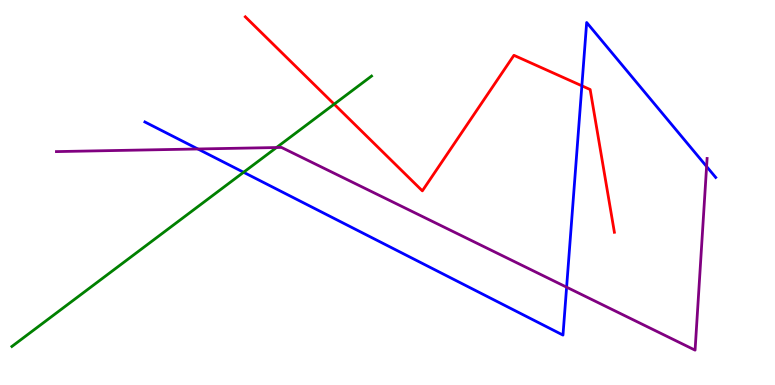[{'lines': ['blue', 'red'], 'intersections': [{'x': 7.51, 'y': 7.77}]}, {'lines': ['green', 'red'], 'intersections': [{'x': 4.31, 'y': 7.29}]}, {'lines': ['purple', 'red'], 'intersections': []}, {'lines': ['blue', 'green'], 'intersections': [{'x': 3.14, 'y': 5.53}]}, {'lines': ['blue', 'purple'], 'intersections': [{'x': 2.55, 'y': 6.13}, {'x': 7.31, 'y': 2.54}, {'x': 9.12, 'y': 5.68}]}, {'lines': ['green', 'purple'], 'intersections': [{'x': 3.57, 'y': 6.17}]}]